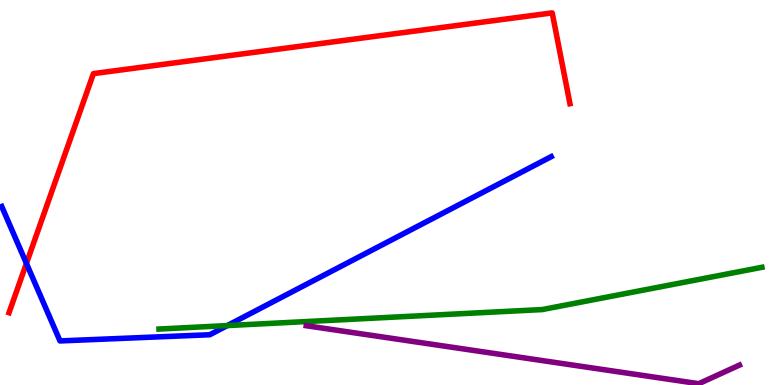[{'lines': ['blue', 'red'], 'intersections': [{'x': 0.341, 'y': 3.16}]}, {'lines': ['green', 'red'], 'intersections': []}, {'lines': ['purple', 'red'], 'intersections': []}, {'lines': ['blue', 'green'], 'intersections': [{'x': 2.93, 'y': 1.54}]}, {'lines': ['blue', 'purple'], 'intersections': []}, {'lines': ['green', 'purple'], 'intersections': []}]